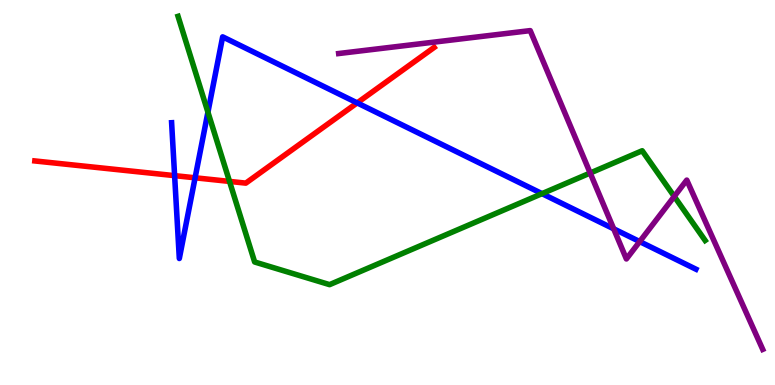[{'lines': ['blue', 'red'], 'intersections': [{'x': 2.25, 'y': 5.44}, {'x': 2.52, 'y': 5.38}, {'x': 4.61, 'y': 7.33}]}, {'lines': ['green', 'red'], 'intersections': [{'x': 2.96, 'y': 5.29}]}, {'lines': ['purple', 'red'], 'intersections': []}, {'lines': ['blue', 'green'], 'intersections': [{'x': 2.68, 'y': 7.09}, {'x': 6.99, 'y': 4.97}]}, {'lines': ['blue', 'purple'], 'intersections': [{'x': 7.92, 'y': 4.06}, {'x': 8.25, 'y': 3.73}]}, {'lines': ['green', 'purple'], 'intersections': [{'x': 7.62, 'y': 5.51}, {'x': 8.7, 'y': 4.9}]}]